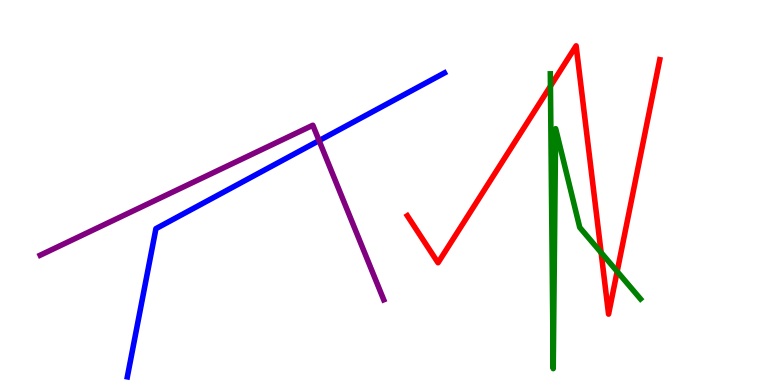[{'lines': ['blue', 'red'], 'intersections': []}, {'lines': ['green', 'red'], 'intersections': [{'x': 7.1, 'y': 7.76}, {'x': 7.76, 'y': 3.44}, {'x': 7.96, 'y': 2.95}]}, {'lines': ['purple', 'red'], 'intersections': []}, {'lines': ['blue', 'green'], 'intersections': []}, {'lines': ['blue', 'purple'], 'intersections': [{'x': 4.12, 'y': 6.35}]}, {'lines': ['green', 'purple'], 'intersections': []}]